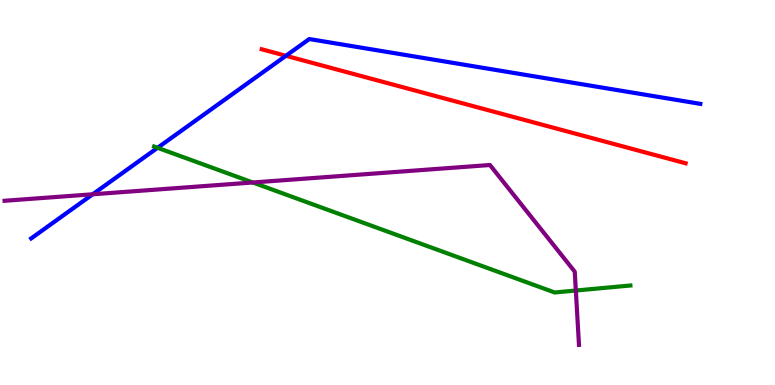[{'lines': ['blue', 'red'], 'intersections': [{'x': 3.69, 'y': 8.55}]}, {'lines': ['green', 'red'], 'intersections': []}, {'lines': ['purple', 'red'], 'intersections': []}, {'lines': ['blue', 'green'], 'intersections': [{'x': 2.03, 'y': 6.16}]}, {'lines': ['blue', 'purple'], 'intersections': [{'x': 1.2, 'y': 4.95}]}, {'lines': ['green', 'purple'], 'intersections': [{'x': 3.26, 'y': 5.26}, {'x': 7.43, 'y': 2.45}]}]